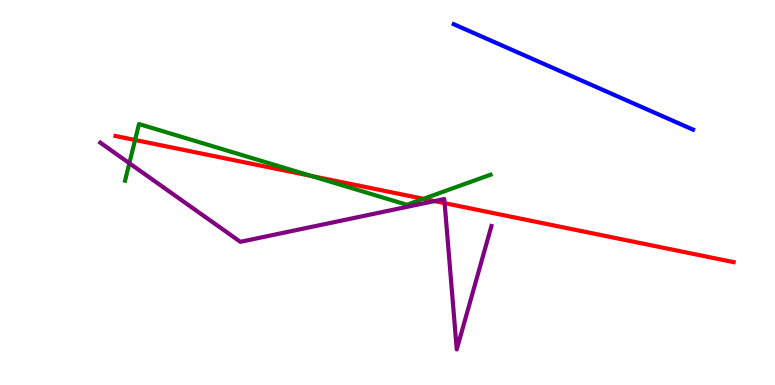[{'lines': ['blue', 'red'], 'intersections': []}, {'lines': ['green', 'red'], 'intersections': [{'x': 1.74, 'y': 6.36}, {'x': 4.02, 'y': 5.43}, {'x': 5.46, 'y': 4.84}]}, {'lines': ['purple', 'red'], 'intersections': [{'x': 5.61, 'y': 4.78}, {'x': 5.74, 'y': 4.72}]}, {'lines': ['blue', 'green'], 'intersections': []}, {'lines': ['blue', 'purple'], 'intersections': []}, {'lines': ['green', 'purple'], 'intersections': [{'x': 1.67, 'y': 5.76}]}]